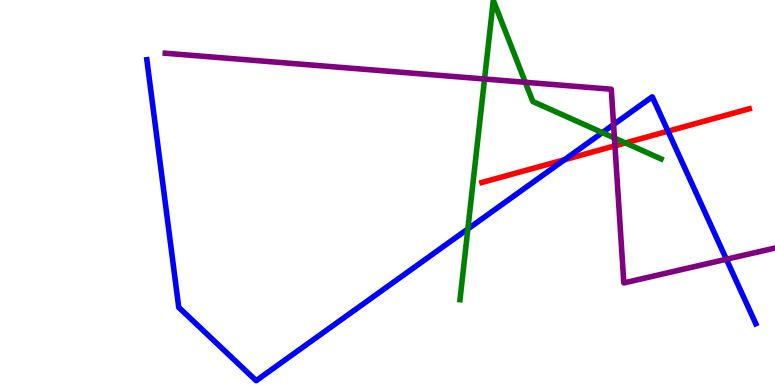[{'lines': ['blue', 'red'], 'intersections': [{'x': 7.28, 'y': 5.85}, {'x': 8.62, 'y': 6.59}]}, {'lines': ['green', 'red'], 'intersections': [{'x': 8.07, 'y': 6.29}]}, {'lines': ['purple', 'red'], 'intersections': [{'x': 7.93, 'y': 6.21}]}, {'lines': ['blue', 'green'], 'intersections': [{'x': 6.04, 'y': 4.05}, {'x': 7.77, 'y': 6.56}]}, {'lines': ['blue', 'purple'], 'intersections': [{'x': 7.92, 'y': 6.76}, {'x': 9.37, 'y': 3.27}]}, {'lines': ['green', 'purple'], 'intersections': [{'x': 6.25, 'y': 7.95}, {'x': 6.78, 'y': 7.86}, {'x': 7.93, 'y': 6.41}]}]